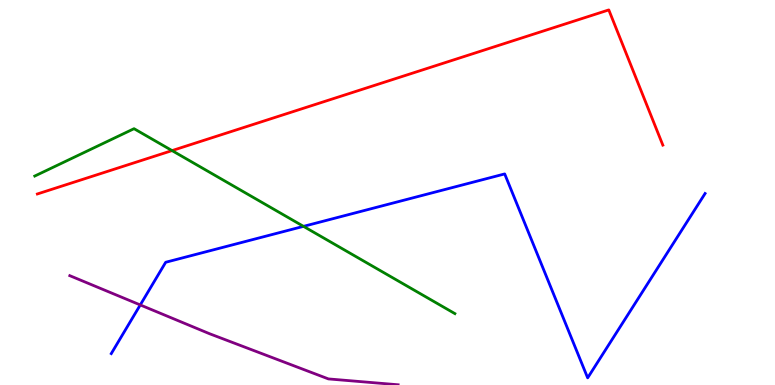[{'lines': ['blue', 'red'], 'intersections': []}, {'lines': ['green', 'red'], 'intersections': [{'x': 2.22, 'y': 6.09}]}, {'lines': ['purple', 'red'], 'intersections': []}, {'lines': ['blue', 'green'], 'intersections': [{'x': 3.92, 'y': 4.12}]}, {'lines': ['blue', 'purple'], 'intersections': [{'x': 1.81, 'y': 2.08}]}, {'lines': ['green', 'purple'], 'intersections': []}]